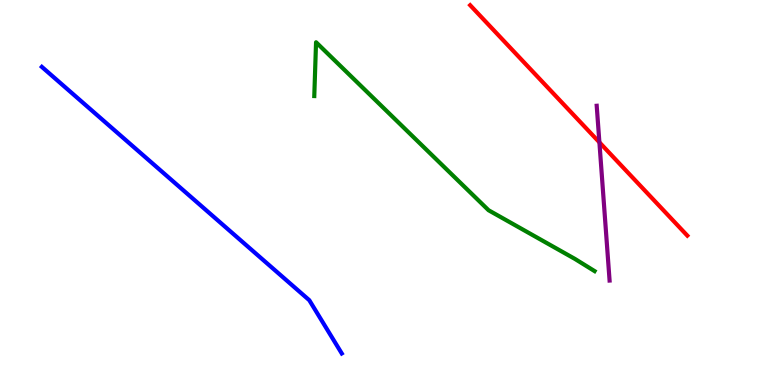[{'lines': ['blue', 'red'], 'intersections': []}, {'lines': ['green', 'red'], 'intersections': []}, {'lines': ['purple', 'red'], 'intersections': [{'x': 7.73, 'y': 6.3}]}, {'lines': ['blue', 'green'], 'intersections': []}, {'lines': ['blue', 'purple'], 'intersections': []}, {'lines': ['green', 'purple'], 'intersections': []}]